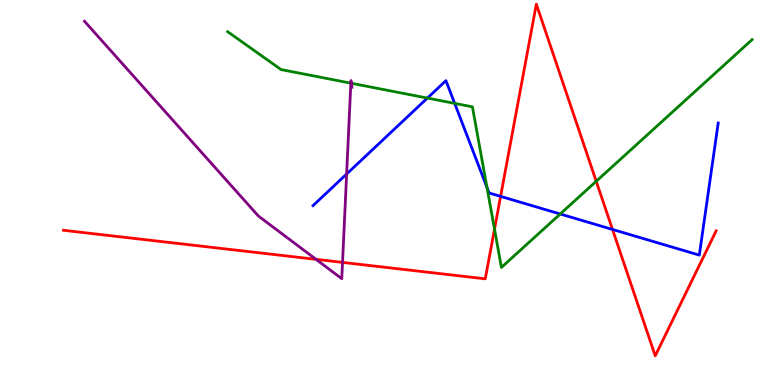[{'lines': ['blue', 'red'], 'intersections': [{'x': 6.46, 'y': 4.9}, {'x': 7.9, 'y': 4.04}]}, {'lines': ['green', 'red'], 'intersections': [{'x': 6.38, 'y': 4.05}, {'x': 7.69, 'y': 5.29}]}, {'lines': ['purple', 'red'], 'intersections': [{'x': 4.08, 'y': 3.26}, {'x': 4.42, 'y': 3.18}]}, {'lines': ['blue', 'green'], 'intersections': [{'x': 5.51, 'y': 7.45}, {'x': 5.87, 'y': 7.31}, {'x': 6.28, 'y': 5.13}, {'x': 7.23, 'y': 4.44}]}, {'lines': ['blue', 'purple'], 'intersections': [{'x': 4.47, 'y': 5.48}]}, {'lines': ['green', 'purple'], 'intersections': [{'x': 4.53, 'y': 7.84}, {'x': 4.53, 'y': 7.84}]}]